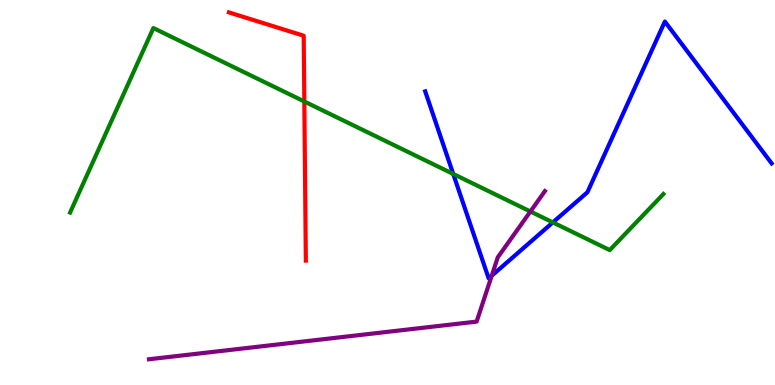[{'lines': ['blue', 'red'], 'intersections': []}, {'lines': ['green', 'red'], 'intersections': [{'x': 3.93, 'y': 7.36}]}, {'lines': ['purple', 'red'], 'intersections': []}, {'lines': ['blue', 'green'], 'intersections': [{'x': 5.85, 'y': 5.48}, {'x': 7.13, 'y': 4.22}]}, {'lines': ['blue', 'purple'], 'intersections': [{'x': 6.34, 'y': 2.84}]}, {'lines': ['green', 'purple'], 'intersections': [{'x': 6.84, 'y': 4.51}]}]